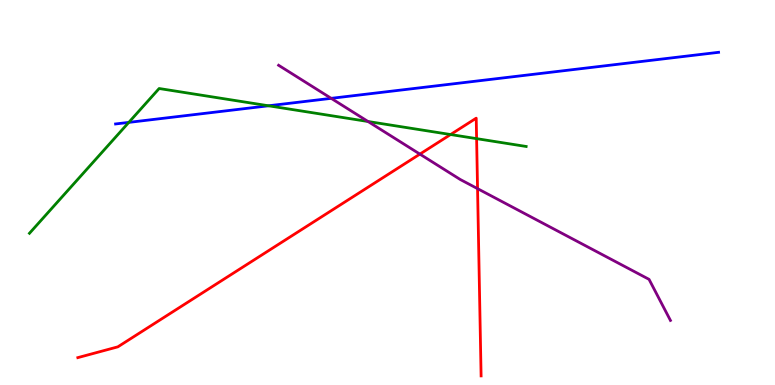[{'lines': ['blue', 'red'], 'intersections': []}, {'lines': ['green', 'red'], 'intersections': [{'x': 5.81, 'y': 6.51}, {'x': 6.15, 'y': 6.4}]}, {'lines': ['purple', 'red'], 'intersections': [{'x': 5.42, 'y': 6.0}, {'x': 6.16, 'y': 5.1}]}, {'lines': ['blue', 'green'], 'intersections': [{'x': 1.66, 'y': 6.82}, {'x': 3.46, 'y': 7.25}]}, {'lines': ['blue', 'purple'], 'intersections': [{'x': 4.27, 'y': 7.45}]}, {'lines': ['green', 'purple'], 'intersections': [{'x': 4.75, 'y': 6.84}]}]